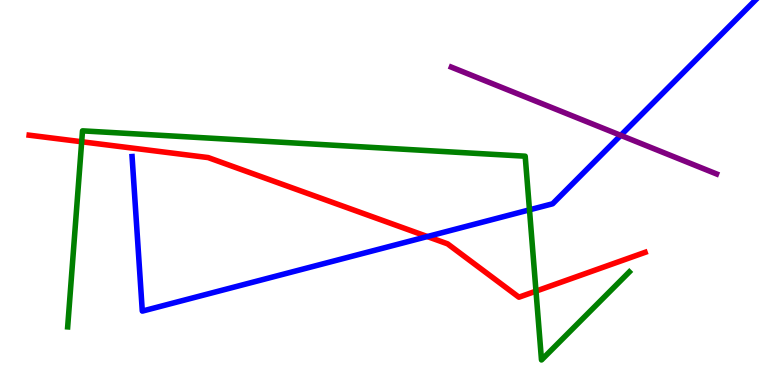[{'lines': ['blue', 'red'], 'intersections': [{'x': 5.51, 'y': 3.86}]}, {'lines': ['green', 'red'], 'intersections': [{'x': 1.05, 'y': 6.32}, {'x': 6.92, 'y': 2.44}]}, {'lines': ['purple', 'red'], 'intersections': []}, {'lines': ['blue', 'green'], 'intersections': [{'x': 6.83, 'y': 4.55}]}, {'lines': ['blue', 'purple'], 'intersections': [{'x': 8.01, 'y': 6.48}]}, {'lines': ['green', 'purple'], 'intersections': []}]